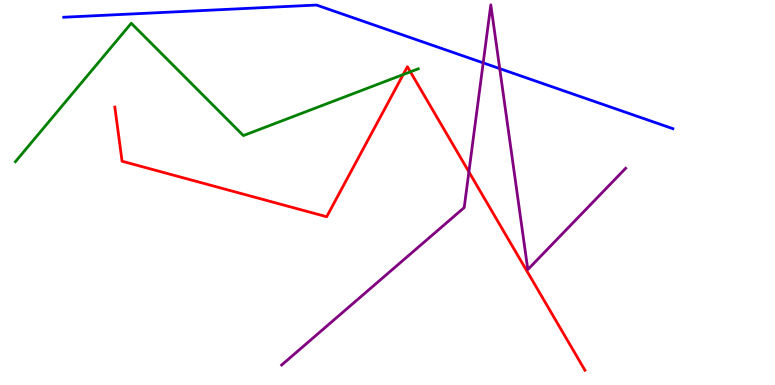[{'lines': ['blue', 'red'], 'intersections': []}, {'lines': ['green', 'red'], 'intersections': [{'x': 5.2, 'y': 8.06}, {'x': 5.3, 'y': 8.13}]}, {'lines': ['purple', 'red'], 'intersections': [{'x': 6.05, 'y': 5.54}]}, {'lines': ['blue', 'green'], 'intersections': []}, {'lines': ['blue', 'purple'], 'intersections': [{'x': 6.23, 'y': 8.37}, {'x': 6.45, 'y': 8.22}]}, {'lines': ['green', 'purple'], 'intersections': []}]